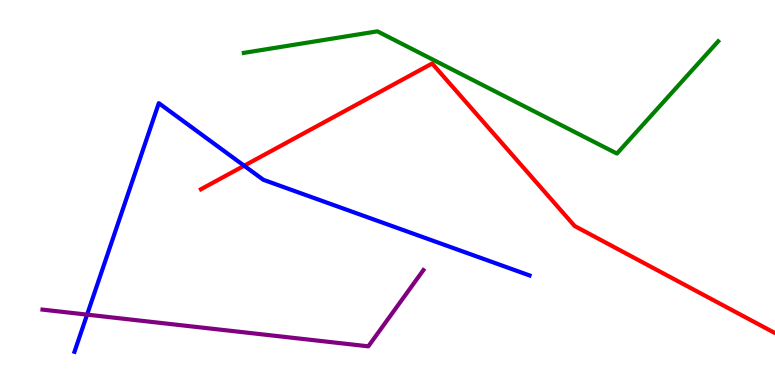[{'lines': ['blue', 'red'], 'intersections': [{'x': 3.15, 'y': 5.7}]}, {'lines': ['green', 'red'], 'intersections': []}, {'lines': ['purple', 'red'], 'intersections': []}, {'lines': ['blue', 'green'], 'intersections': []}, {'lines': ['blue', 'purple'], 'intersections': [{'x': 1.12, 'y': 1.83}]}, {'lines': ['green', 'purple'], 'intersections': []}]